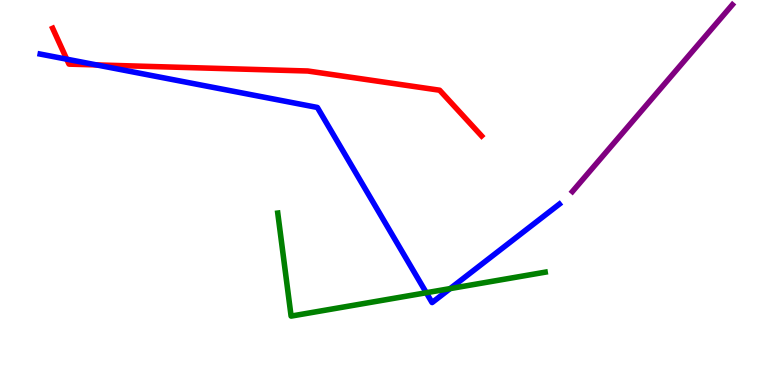[{'lines': ['blue', 'red'], 'intersections': [{'x': 0.861, 'y': 8.46}, {'x': 1.24, 'y': 8.31}]}, {'lines': ['green', 'red'], 'intersections': []}, {'lines': ['purple', 'red'], 'intersections': []}, {'lines': ['blue', 'green'], 'intersections': [{'x': 5.5, 'y': 2.4}, {'x': 5.81, 'y': 2.5}]}, {'lines': ['blue', 'purple'], 'intersections': []}, {'lines': ['green', 'purple'], 'intersections': []}]